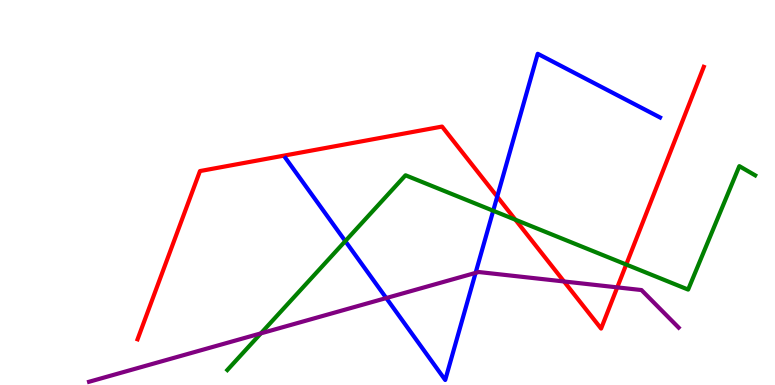[{'lines': ['blue', 'red'], 'intersections': [{'x': 6.42, 'y': 4.89}]}, {'lines': ['green', 'red'], 'intersections': [{'x': 6.65, 'y': 4.29}, {'x': 8.08, 'y': 3.13}]}, {'lines': ['purple', 'red'], 'intersections': [{'x': 7.28, 'y': 2.69}, {'x': 7.96, 'y': 2.54}]}, {'lines': ['blue', 'green'], 'intersections': [{'x': 4.46, 'y': 3.74}, {'x': 6.36, 'y': 4.53}]}, {'lines': ['blue', 'purple'], 'intersections': [{'x': 4.98, 'y': 2.26}, {'x': 6.14, 'y': 2.91}]}, {'lines': ['green', 'purple'], 'intersections': [{'x': 3.37, 'y': 1.34}]}]